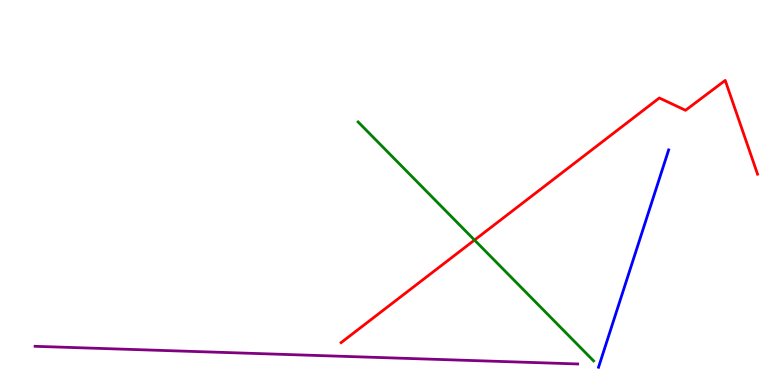[{'lines': ['blue', 'red'], 'intersections': []}, {'lines': ['green', 'red'], 'intersections': [{'x': 6.12, 'y': 3.76}]}, {'lines': ['purple', 'red'], 'intersections': []}, {'lines': ['blue', 'green'], 'intersections': []}, {'lines': ['blue', 'purple'], 'intersections': []}, {'lines': ['green', 'purple'], 'intersections': []}]